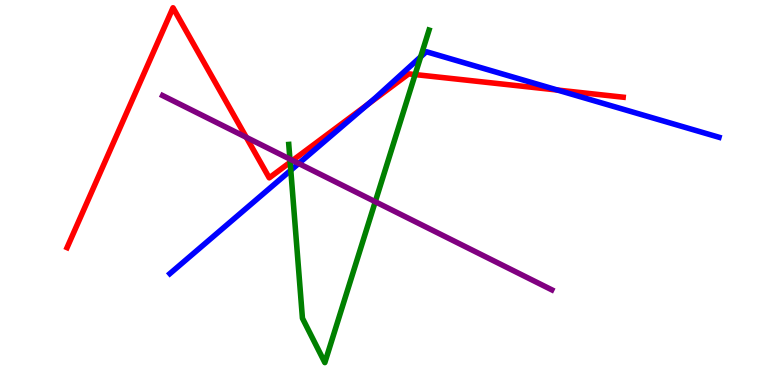[{'lines': ['blue', 'red'], 'intersections': [{'x': 4.75, 'y': 7.29}, {'x': 7.19, 'y': 7.66}]}, {'lines': ['green', 'red'], 'intersections': [{'x': 3.74, 'y': 5.79}, {'x': 5.36, 'y': 8.06}]}, {'lines': ['purple', 'red'], 'intersections': [{'x': 3.18, 'y': 6.43}, {'x': 3.78, 'y': 5.83}]}, {'lines': ['blue', 'green'], 'intersections': [{'x': 3.75, 'y': 5.58}, {'x': 5.43, 'y': 8.52}]}, {'lines': ['blue', 'purple'], 'intersections': [{'x': 3.85, 'y': 5.75}]}, {'lines': ['green', 'purple'], 'intersections': [{'x': 3.74, 'y': 5.87}, {'x': 4.84, 'y': 4.76}]}]